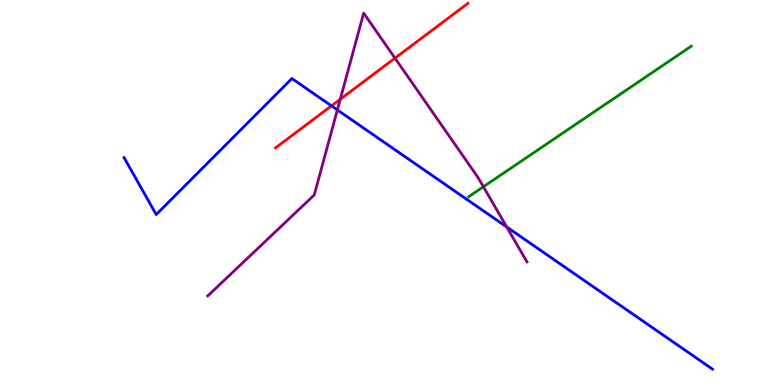[{'lines': ['blue', 'red'], 'intersections': [{'x': 4.28, 'y': 7.25}]}, {'lines': ['green', 'red'], 'intersections': []}, {'lines': ['purple', 'red'], 'intersections': [{'x': 4.39, 'y': 7.42}, {'x': 5.1, 'y': 8.49}]}, {'lines': ['blue', 'green'], 'intersections': []}, {'lines': ['blue', 'purple'], 'intersections': [{'x': 4.35, 'y': 7.14}, {'x': 6.54, 'y': 4.1}]}, {'lines': ['green', 'purple'], 'intersections': [{'x': 6.24, 'y': 5.15}]}]